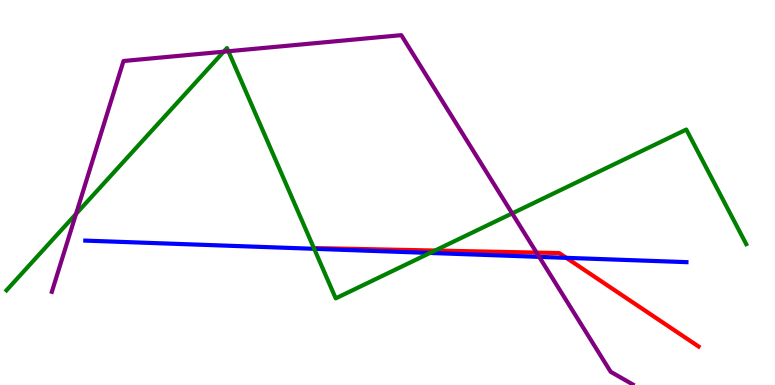[{'lines': ['blue', 'red'], 'intersections': [{'x': 7.31, 'y': 3.3}]}, {'lines': ['green', 'red'], 'intersections': [{'x': 5.61, 'y': 3.49}]}, {'lines': ['purple', 'red'], 'intersections': [{'x': 6.92, 'y': 3.44}]}, {'lines': ['blue', 'green'], 'intersections': [{'x': 4.05, 'y': 3.54}, {'x': 5.55, 'y': 3.43}]}, {'lines': ['blue', 'purple'], 'intersections': [{'x': 6.96, 'y': 3.33}]}, {'lines': ['green', 'purple'], 'intersections': [{'x': 0.981, 'y': 4.44}, {'x': 2.89, 'y': 8.66}, {'x': 2.95, 'y': 8.67}, {'x': 6.61, 'y': 4.46}]}]